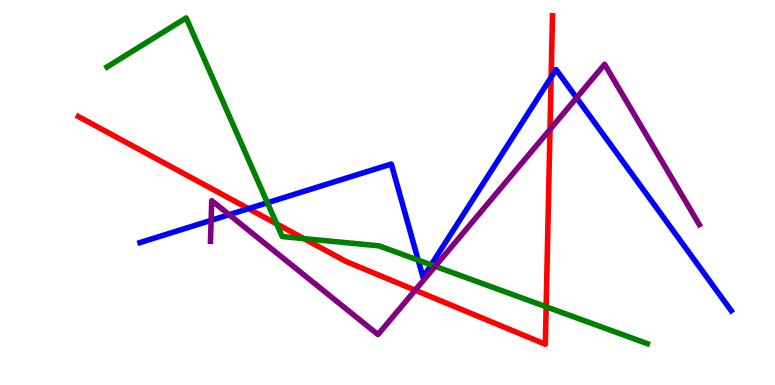[{'lines': ['blue', 'red'], 'intersections': [{'x': 3.21, 'y': 4.58}, {'x': 7.11, 'y': 7.99}]}, {'lines': ['green', 'red'], 'intersections': [{'x': 3.57, 'y': 4.18}, {'x': 3.92, 'y': 3.8}, {'x': 7.05, 'y': 2.03}]}, {'lines': ['purple', 'red'], 'intersections': [{'x': 5.36, 'y': 2.46}, {'x': 7.1, 'y': 6.64}]}, {'lines': ['blue', 'green'], 'intersections': [{'x': 3.45, 'y': 4.73}, {'x': 5.4, 'y': 3.24}, {'x': 5.56, 'y': 3.12}]}, {'lines': ['blue', 'purple'], 'intersections': [{'x': 2.72, 'y': 4.28}, {'x': 2.96, 'y': 4.42}, {'x': 7.44, 'y': 7.46}]}, {'lines': ['green', 'purple'], 'intersections': [{'x': 5.62, 'y': 3.08}]}]